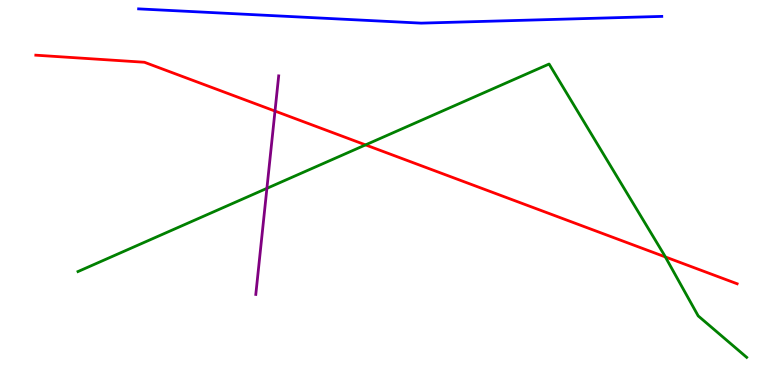[{'lines': ['blue', 'red'], 'intersections': []}, {'lines': ['green', 'red'], 'intersections': [{'x': 4.72, 'y': 6.24}, {'x': 8.59, 'y': 3.33}]}, {'lines': ['purple', 'red'], 'intersections': [{'x': 3.55, 'y': 7.12}]}, {'lines': ['blue', 'green'], 'intersections': []}, {'lines': ['blue', 'purple'], 'intersections': []}, {'lines': ['green', 'purple'], 'intersections': [{'x': 3.44, 'y': 5.11}]}]